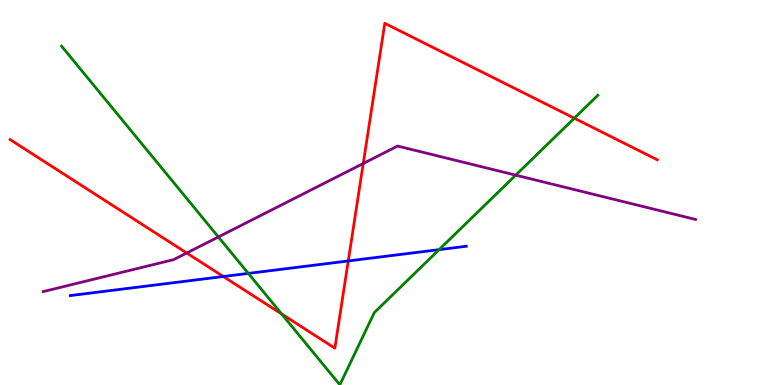[{'lines': ['blue', 'red'], 'intersections': [{'x': 2.88, 'y': 2.82}, {'x': 4.49, 'y': 3.22}]}, {'lines': ['green', 'red'], 'intersections': [{'x': 3.63, 'y': 1.84}, {'x': 7.41, 'y': 6.93}]}, {'lines': ['purple', 'red'], 'intersections': [{'x': 2.41, 'y': 3.43}, {'x': 4.69, 'y': 5.75}]}, {'lines': ['blue', 'green'], 'intersections': [{'x': 3.2, 'y': 2.9}, {'x': 5.67, 'y': 3.52}]}, {'lines': ['blue', 'purple'], 'intersections': []}, {'lines': ['green', 'purple'], 'intersections': [{'x': 2.82, 'y': 3.85}, {'x': 6.65, 'y': 5.45}]}]